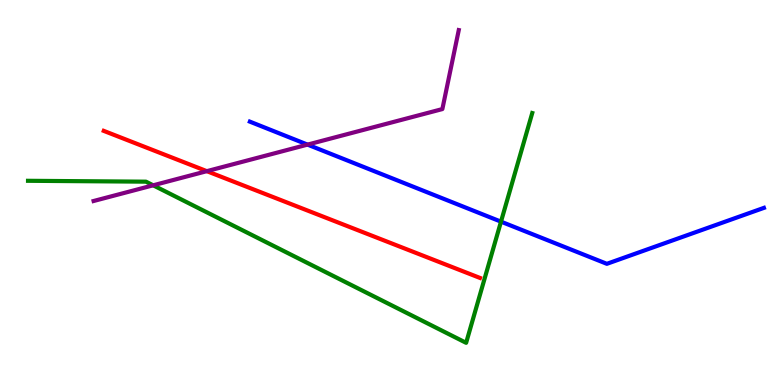[{'lines': ['blue', 'red'], 'intersections': []}, {'lines': ['green', 'red'], 'intersections': []}, {'lines': ['purple', 'red'], 'intersections': [{'x': 2.67, 'y': 5.55}]}, {'lines': ['blue', 'green'], 'intersections': [{'x': 6.46, 'y': 4.24}]}, {'lines': ['blue', 'purple'], 'intersections': [{'x': 3.97, 'y': 6.24}]}, {'lines': ['green', 'purple'], 'intersections': [{'x': 1.98, 'y': 5.19}]}]